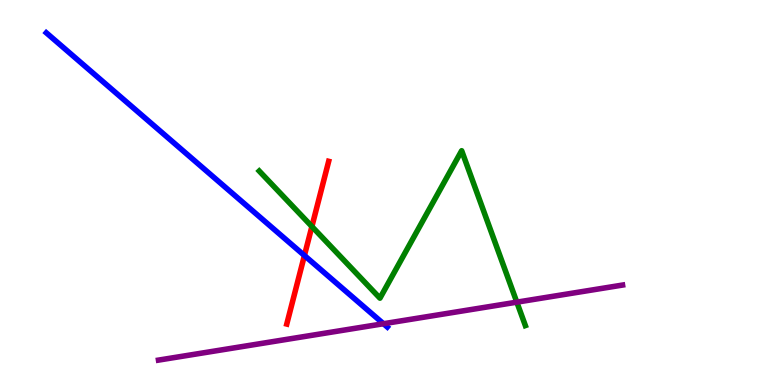[{'lines': ['blue', 'red'], 'intersections': [{'x': 3.93, 'y': 3.36}]}, {'lines': ['green', 'red'], 'intersections': [{'x': 4.02, 'y': 4.12}]}, {'lines': ['purple', 'red'], 'intersections': []}, {'lines': ['blue', 'green'], 'intersections': []}, {'lines': ['blue', 'purple'], 'intersections': [{'x': 4.95, 'y': 1.59}]}, {'lines': ['green', 'purple'], 'intersections': [{'x': 6.67, 'y': 2.15}]}]